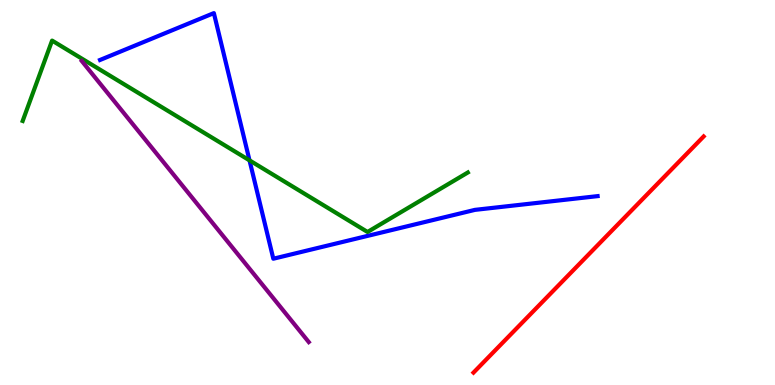[{'lines': ['blue', 'red'], 'intersections': []}, {'lines': ['green', 'red'], 'intersections': []}, {'lines': ['purple', 'red'], 'intersections': []}, {'lines': ['blue', 'green'], 'intersections': [{'x': 3.22, 'y': 5.83}]}, {'lines': ['blue', 'purple'], 'intersections': []}, {'lines': ['green', 'purple'], 'intersections': []}]